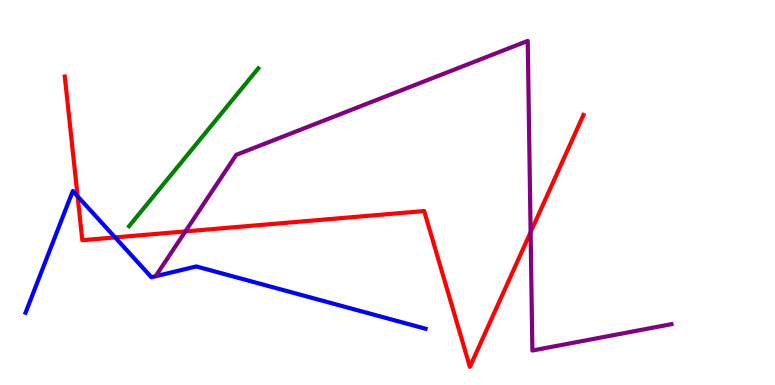[{'lines': ['blue', 'red'], 'intersections': [{'x': 1.0, 'y': 4.9}, {'x': 1.49, 'y': 3.83}]}, {'lines': ['green', 'red'], 'intersections': []}, {'lines': ['purple', 'red'], 'intersections': [{'x': 2.39, 'y': 3.99}, {'x': 6.85, 'y': 3.97}]}, {'lines': ['blue', 'green'], 'intersections': []}, {'lines': ['blue', 'purple'], 'intersections': []}, {'lines': ['green', 'purple'], 'intersections': []}]